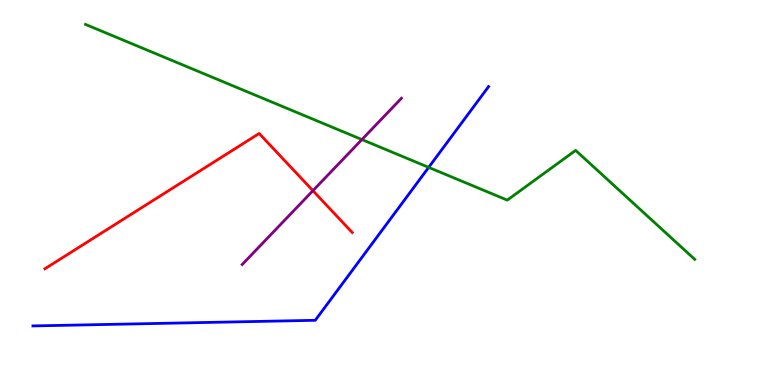[{'lines': ['blue', 'red'], 'intersections': []}, {'lines': ['green', 'red'], 'intersections': []}, {'lines': ['purple', 'red'], 'intersections': [{'x': 4.04, 'y': 5.05}]}, {'lines': ['blue', 'green'], 'intersections': [{'x': 5.53, 'y': 5.65}]}, {'lines': ['blue', 'purple'], 'intersections': []}, {'lines': ['green', 'purple'], 'intersections': [{'x': 4.67, 'y': 6.38}]}]